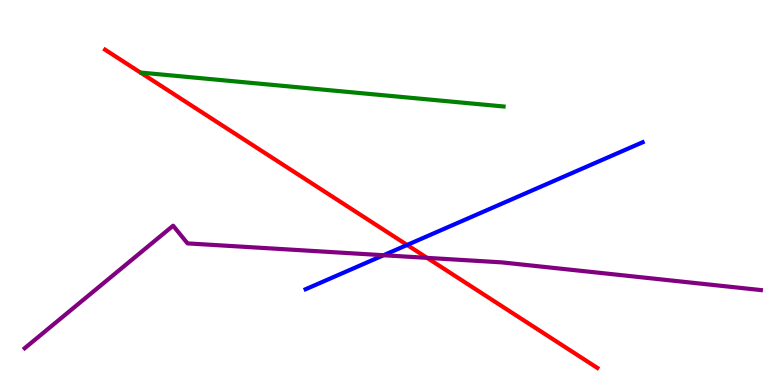[{'lines': ['blue', 'red'], 'intersections': [{'x': 5.25, 'y': 3.64}]}, {'lines': ['green', 'red'], 'intersections': []}, {'lines': ['purple', 'red'], 'intersections': [{'x': 5.51, 'y': 3.3}]}, {'lines': ['blue', 'green'], 'intersections': []}, {'lines': ['blue', 'purple'], 'intersections': [{'x': 4.95, 'y': 3.37}]}, {'lines': ['green', 'purple'], 'intersections': []}]